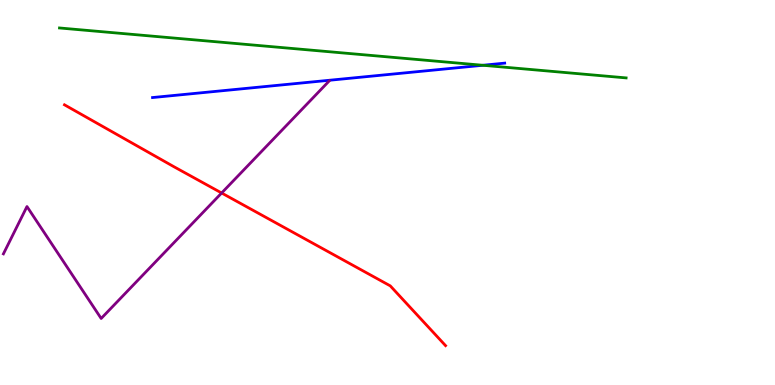[{'lines': ['blue', 'red'], 'intersections': []}, {'lines': ['green', 'red'], 'intersections': []}, {'lines': ['purple', 'red'], 'intersections': [{'x': 2.86, 'y': 4.99}]}, {'lines': ['blue', 'green'], 'intersections': [{'x': 6.23, 'y': 8.3}]}, {'lines': ['blue', 'purple'], 'intersections': []}, {'lines': ['green', 'purple'], 'intersections': []}]